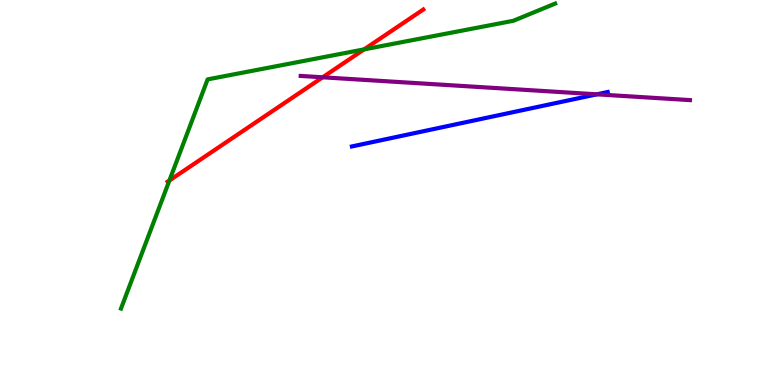[{'lines': ['blue', 'red'], 'intersections': []}, {'lines': ['green', 'red'], 'intersections': [{'x': 2.19, 'y': 5.31}, {'x': 4.7, 'y': 8.72}]}, {'lines': ['purple', 'red'], 'intersections': [{'x': 4.16, 'y': 7.99}]}, {'lines': ['blue', 'green'], 'intersections': []}, {'lines': ['blue', 'purple'], 'intersections': [{'x': 7.7, 'y': 7.55}]}, {'lines': ['green', 'purple'], 'intersections': []}]